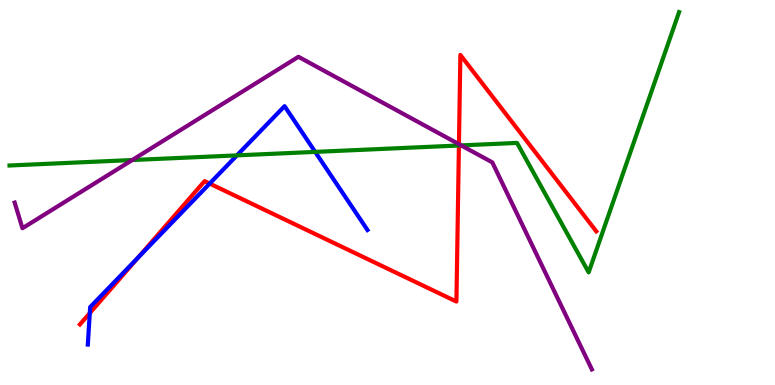[{'lines': ['blue', 'red'], 'intersections': [{'x': 1.16, 'y': 1.87}, {'x': 1.78, 'y': 3.31}, {'x': 2.71, 'y': 5.23}]}, {'lines': ['green', 'red'], 'intersections': [{'x': 5.92, 'y': 6.22}]}, {'lines': ['purple', 'red'], 'intersections': [{'x': 5.92, 'y': 6.25}]}, {'lines': ['blue', 'green'], 'intersections': [{'x': 3.06, 'y': 5.96}, {'x': 4.07, 'y': 6.05}]}, {'lines': ['blue', 'purple'], 'intersections': []}, {'lines': ['green', 'purple'], 'intersections': [{'x': 1.71, 'y': 5.84}, {'x': 5.95, 'y': 6.22}]}]